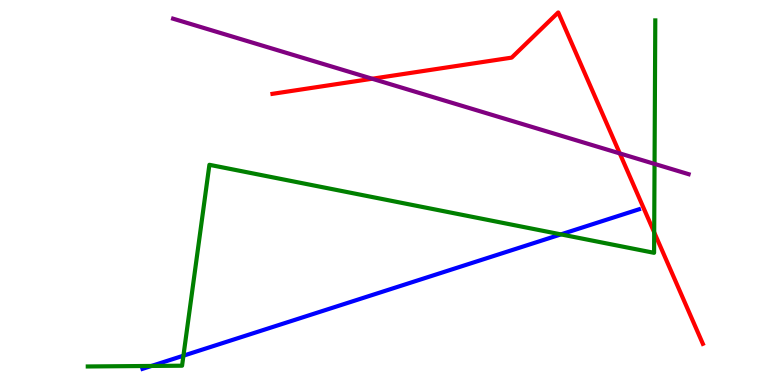[{'lines': ['blue', 'red'], 'intersections': []}, {'lines': ['green', 'red'], 'intersections': [{'x': 8.44, 'y': 3.97}]}, {'lines': ['purple', 'red'], 'intersections': [{'x': 4.8, 'y': 7.95}, {'x': 8.0, 'y': 6.02}]}, {'lines': ['blue', 'green'], 'intersections': [{'x': 1.95, 'y': 0.495}, {'x': 2.37, 'y': 0.762}, {'x': 7.24, 'y': 3.91}]}, {'lines': ['blue', 'purple'], 'intersections': []}, {'lines': ['green', 'purple'], 'intersections': [{'x': 8.45, 'y': 5.74}]}]